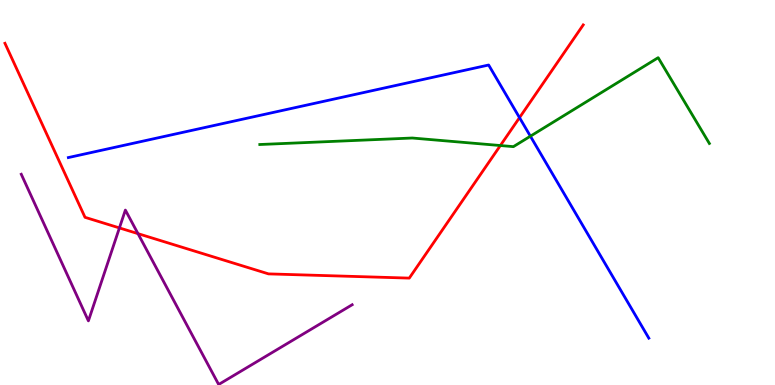[{'lines': ['blue', 'red'], 'intersections': [{'x': 6.7, 'y': 6.94}]}, {'lines': ['green', 'red'], 'intersections': [{'x': 6.46, 'y': 6.22}]}, {'lines': ['purple', 'red'], 'intersections': [{'x': 1.54, 'y': 4.08}, {'x': 1.78, 'y': 3.93}]}, {'lines': ['blue', 'green'], 'intersections': [{'x': 6.84, 'y': 6.46}]}, {'lines': ['blue', 'purple'], 'intersections': []}, {'lines': ['green', 'purple'], 'intersections': []}]